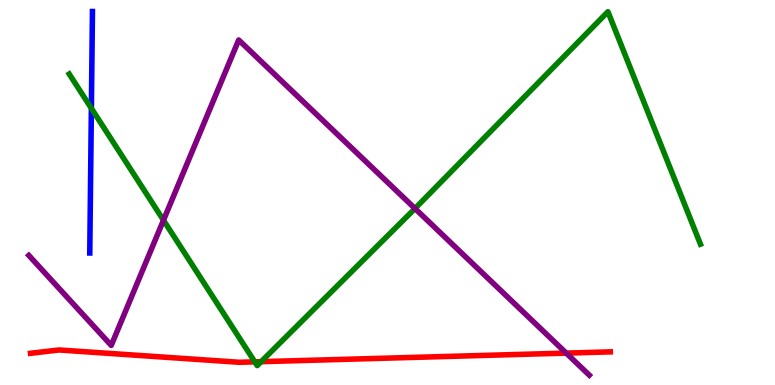[{'lines': ['blue', 'red'], 'intersections': []}, {'lines': ['green', 'red'], 'intersections': [{'x': 3.29, 'y': 0.601}, {'x': 3.37, 'y': 0.606}]}, {'lines': ['purple', 'red'], 'intersections': [{'x': 7.31, 'y': 0.828}]}, {'lines': ['blue', 'green'], 'intersections': [{'x': 1.18, 'y': 7.19}]}, {'lines': ['blue', 'purple'], 'intersections': []}, {'lines': ['green', 'purple'], 'intersections': [{'x': 2.11, 'y': 4.28}, {'x': 5.35, 'y': 4.58}]}]